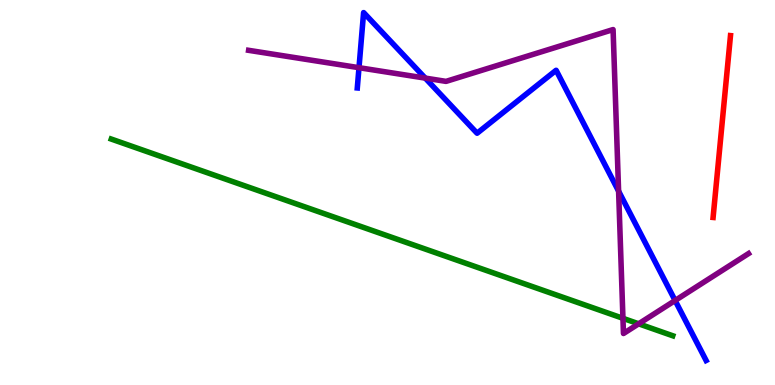[{'lines': ['blue', 'red'], 'intersections': []}, {'lines': ['green', 'red'], 'intersections': []}, {'lines': ['purple', 'red'], 'intersections': []}, {'lines': ['blue', 'green'], 'intersections': []}, {'lines': ['blue', 'purple'], 'intersections': [{'x': 4.63, 'y': 8.24}, {'x': 5.49, 'y': 7.97}, {'x': 7.98, 'y': 5.04}, {'x': 8.71, 'y': 2.19}]}, {'lines': ['green', 'purple'], 'intersections': [{'x': 8.04, 'y': 1.73}, {'x': 8.24, 'y': 1.59}]}]